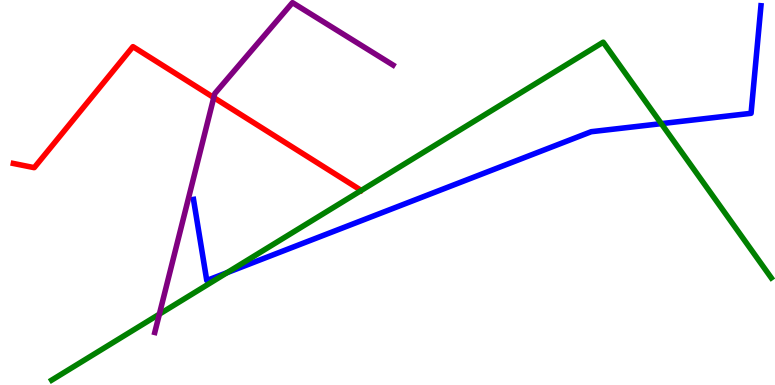[{'lines': ['blue', 'red'], 'intersections': []}, {'lines': ['green', 'red'], 'intersections': []}, {'lines': ['purple', 'red'], 'intersections': [{'x': 2.76, 'y': 7.47}]}, {'lines': ['blue', 'green'], 'intersections': [{'x': 2.93, 'y': 2.92}, {'x': 8.53, 'y': 6.79}]}, {'lines': ['blue', 'purple'], 'intersections': []}, {'lines': ['green', 'purple'], 'intersections': [{'x': 2.06, 'y': 1.84}]}]